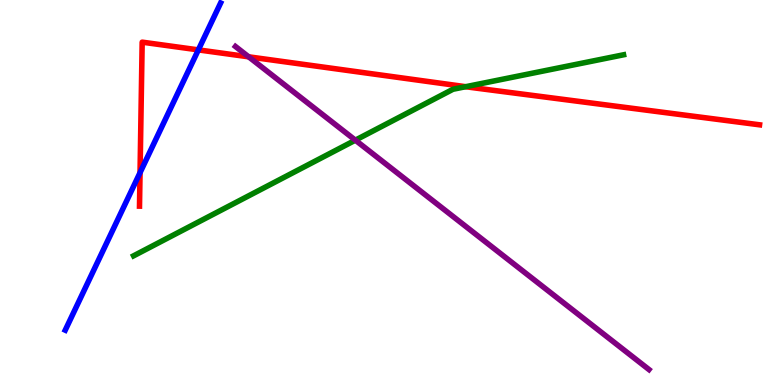[{'lines': ['blue', 'red'], 'intersections': [{'x': 1.81, 'y': 5.52}, {'x': 2.56, 'y': 8.7}]}, {'lines': ['green', 'red'], 'intersections': [{'x': 6.01, 'y': 7.75}]}, {'lines': ['purple', 'red'], 'intersections': [{'x': 3.21, 'y': 8.52}]}, {'lines': ['blue', 'green'], 'intersections': []}, {'lines': ['blue', 'purple'], 'intersections': []}, {'lines': ['green', 'purple'], 'intersections': [{'x': 4.59, 'y': 6.36}]}]